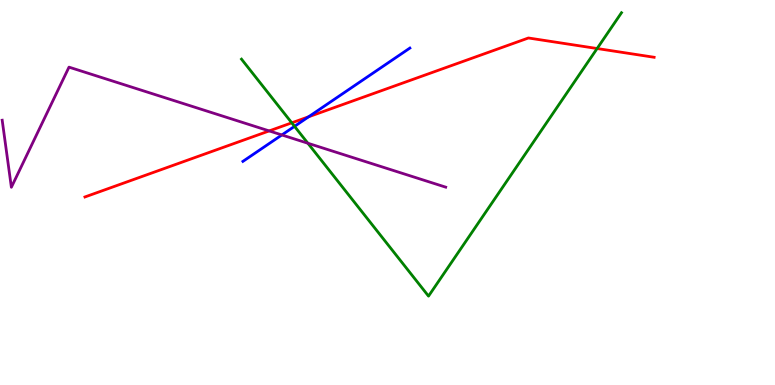[{'lines': ['blue', 'red'], 'intersections': [{'x': 3.98, 'y': 6.97}]}, {'lines': ['green', 'red'], 'intersections': [{'x': 3.76, 'y': 6.81}, {'x': 7.7, 'y': 8.74}]}, {'lines': ['purple', 'red'], 'intersections': [{'x': 3.47, 'y': 6.6}]}, {'lines': ['blue', 'green'], 'intersections': [{'x': 3.8, 'y': 6.72}]}, {'lines': ['blue', 'purple'], 'intersections': [{'x': 3.64, 'y': 6.49}]}, {'lines': ['green', 'purple'], 'intersections': [{'x': 3.97, 'y': 6.28}]}]